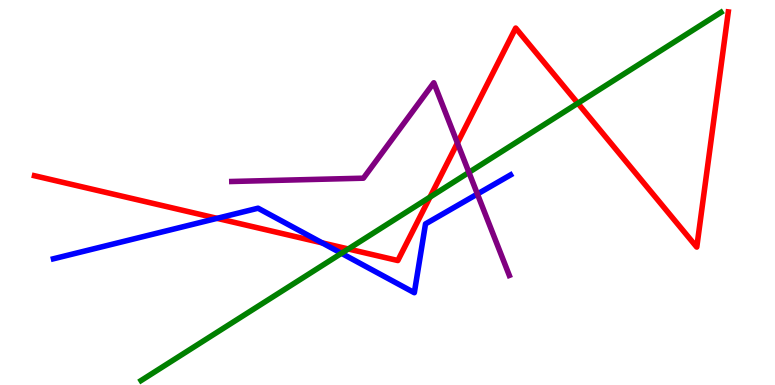[{'lines': ['blue', 'red'], 'intersections': [{'x': 2.8, 'y': 4.33}, {'x': 4.16, 'y': 3.69}]}, {'lines': ['green', 'red'], 'intersections': [{'x': 4.49, 'y': 3.53}, {'x': 5.55, 'y': 4.88}, {'x': 7.46, 'y': 7.32}]}, {'lines': ['purple', 'red'], 'intersections': [{'x': 5.9, 'y': 6.29}]}, {'lines': ['blue', 'green'], 'intersections': [{'x': 4.41, 'y': 3.42}]}, {'lines': ['blue', 'purple'], 'intersections': [{'x': 6.16, 'y': 4.96}]}, {'lines': ['green', 'purple'], 'intersections': [{'x': 6.05, 'y': 5.52}]}]